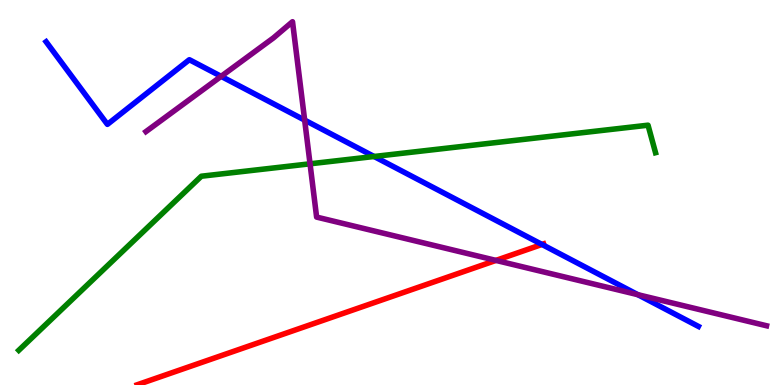[{'lines': ['blue', 'red'], 'intersections': [{'x': 6.99, 'y': 3.65}]}, {'lines': ['green', 'red'], 'intersections': []}, {'lines': ['purple', 'red'], 'intersections': [{'x': 6.4, 'y': 3.24}]}, {'lines': ['blue', 'green'], 'intersections': [{'x': 4.83, 'y': 5.94}]}, {'lines': ['blue', 'purple'], 'intersections': [{'x': 2.85, 'y': 8.02}, {'x': 3.93, 'y': 6.88}, {'x': 8.23, 'y': 2.35}]}, {'lines': ['green', 'purple'], 'intersections': [{'x': 4.0, 'y': 5.75}]}]